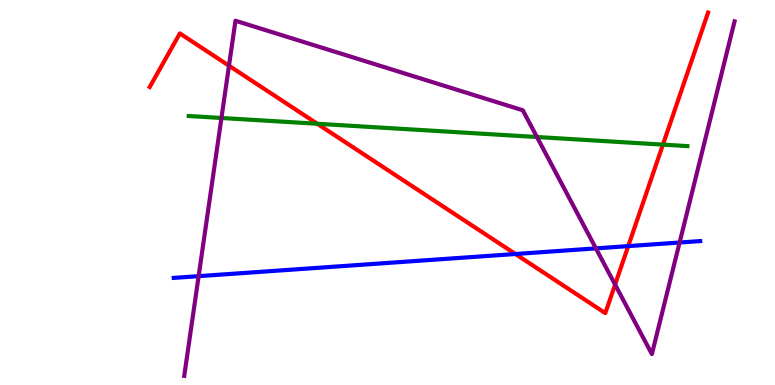[{'lines': ['blue', 'red'], 'intersections': [{'x': 6.65, 'y': 3.4}, {'x': 8.11, 'y': 3.61}]}, {'lines': ['green', 'red'], 'intersections': [{'x': 4.09, 'y': 6.79}, {'x': 8.55, 'y': 6.24}]}, {'lines': ['purple', 'red'], 'intersections': [{'x': 2.95, 'y': 8.29}, {'x': 7.94, 'y': 2.61}]}, {'lines': ['blue', 'green'], 'intersections': []}, {'lines': ['blue', 'purple'], 'intersections': [{'x': 2.56, 'y': 2.83}, {'x': 7.69, 'y': 3.55}, {'x': 8.77, 'y': 3.7}]}, {'lines': ['green', 'purple'], 'intersections': [{'x': 2.86, 'y': 6.94}, {'x': 6.93, 'y': 6.44}]}]